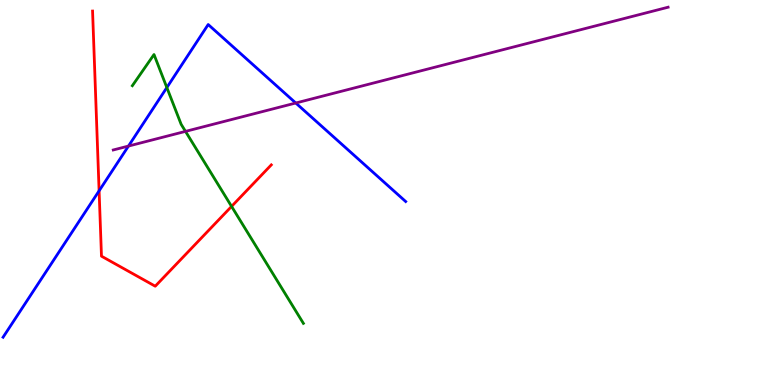[{'lines': ['blue', 'red'], 'intersections': [{'x': 1.28, 'y': 5.04}]}, {'lines': ['green', 'red'], 'intersections': [{'x': 2.99, 'y': 4.64}]}, {'lines': ['purple', 'red'], 'intersections': []}, {'lines': ['blue', 'green'], 'intersections': [{'x': 2.15, 'y': 7.73}]}, {'lines': ['blue', 'purple'], 'intersections': [{'x': 1.66, 'y': 6.21}, {'x': 3.82, 'y': 7.32}]}, {'lines': ['green', 'purple'], 'intersections': [{'x': 2.39, 'y': 6.59}]}]